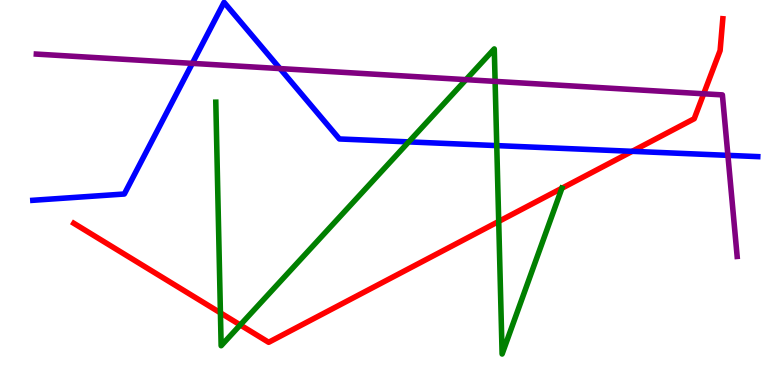[{'lines': ['blue', 'red'], 'intersections': [{'x': 8.16, 'y': 6.07}]}, {'lines': ['green', 'red'], 'intersections': [{'x': 2.84, 'y': 1.87}, {'x': 3.1, 'y': 1.56}, {'x': 6.43, 'y': 4.25}, {'x': 7.25, 'y': 5.11}]}, {'lines': ['purple', 'red'], 'intersections': [{'x': 9.08, 'y': 7.56}]}, {'lines': ['blue', 'green'], 'intersections': [{'x': 5.27, 'y': 6.31}, {'x': 6.41, 'y': 6.22}]}, {'lines': ['blue', 'purple'], 'intersections': [{'x': 2.48, 'y': 8.35}, {'x': 3.61, 'y': 8.22}, {'x': 9.39, 'y': 5.96}]}, {'lines': ['green', 'purple'], 'intersections': [{'x': 6.01, 'y': 7.93}, {'x': 6.39, 'y': 7.89}]}]